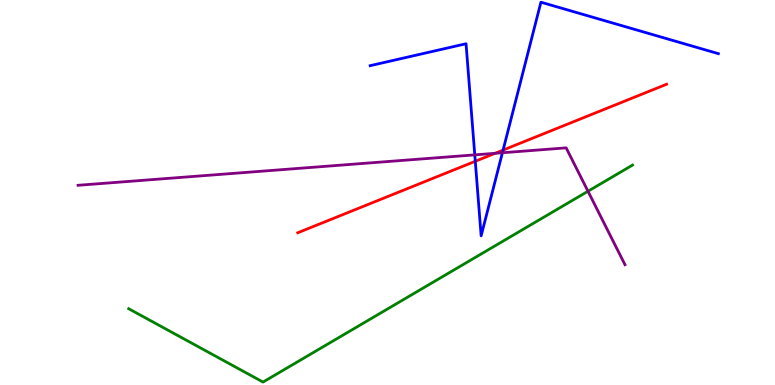[{'lines': ['blue', 'red'], 'intersections': [{'x': 6.13, 'y': 5.81}, {'x': 6.49, 'y': 6.1}]}, {'lines': ['green', 'red'], 'intersections': []}, {'lines': ['purple', 'red'], 'intersections': [{'x': 6.39, 'y': 6.02}]}, {'lines': ['blue', 'green'], 'intersections': []}, {'lines': ['blue', 'purple'], 'intersections': [{'x': 6.13, 'y': 5.98}, {'x': 6.48, 'y': 6.03}]}, {'lines': ['green', 'purple'], 'intersections': [{'x': 7.59, 'y': 5.03}]}]